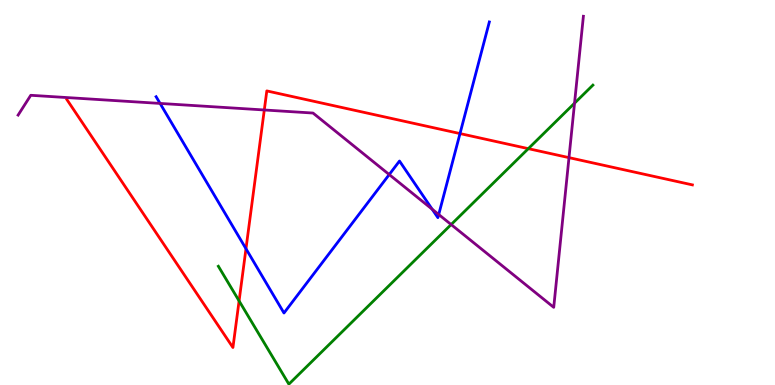[{'lines': ['blue', 'red'], 'intersections': [{'x': 3.17, 'y': 3.54}, {'x': 5.94, 'y': 6.53}]}, {'lines': ['green', 'red'], 'intersections': [{'x': 3.09, 'y': 2.18}, {'x': 6.82, 'y': 6.14}]}, {'lines': ['purple', 'red'], 'intersections': [{'x': 3.41, 'y': 7.14}, {'x': 7.34, 'y': 5.91}]}, {'lines': ['blue', 'green'], 'intersections': []}, {'lines': ['blue', 'purple'], 'intersections': [{'x': 2.07, 'y': 7.31}, {'x': 5.02, 'y': 5.47}, {'x': 5.58, 'y': 4.57}, {'x': 5.66, 'y': 4.43}]}, {'lines': ['green', 'purple'], 'intersections': [{'x': 5.82, 'y': 4.17}, {'x': 7.41, 'y': 7.32}]}]